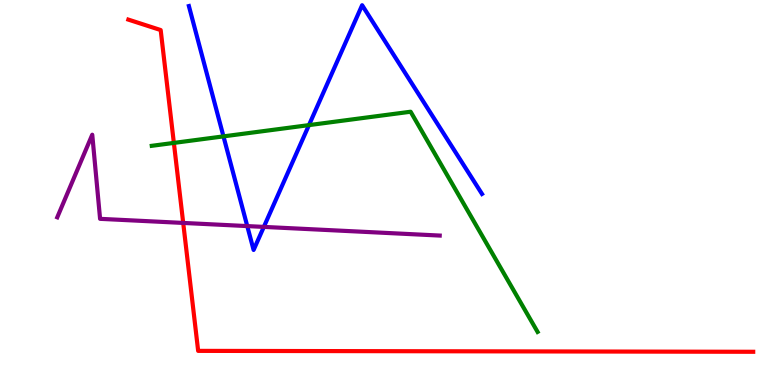[{'lines': ['blue', 'red'], 'intersections': []}, {'lines': ['green', 'red'], 'intersections': [{'x': 2.24, 'y': 6.29}]}, {'lines': ['purple', 'red'], 'intersections': [{'x': 2.36, 'y': 4.21}]}, {'lines': ['blue', 'green'], 'intersections': [{'x': 2.88, 'y': 6.46}, {'x': 3.99, 'y': 6.75}]}, {'lines': ['blue', 'purple'], 'intersections': [{'x': 3.19, 'y': 4.13}, {'x': 3.4, 'y': 4.11}]}, {'lines': ['green', 'purple'], 'intersections': []}]